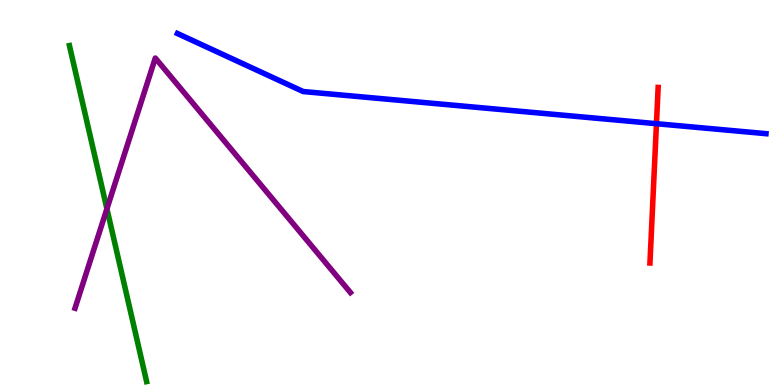[{'lines': ['blue', 'red'], 'intersections': [{'x': 8.47, 'y': 6.79}]}, {'lines': ['green', 'red'], 'intersections': []}, {'lines': ['purple', 'red'], 'intersections': []}, {'lines': ['blue', 'green'], 'intersections': []}, {'lines': ['blue', 'purple'], 'intersections': []}, {'lines': ['green', 'purple'], 'intersections': [{'x': 1.38, 'y': 4.58}]}]